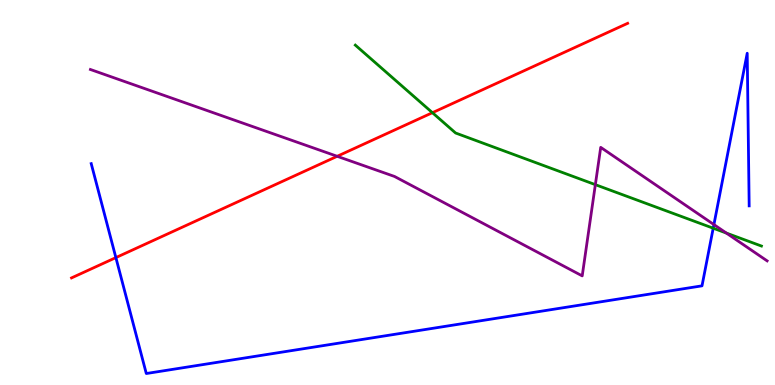[{'lines': ['blue', 'red'], 'intersections': [{'x': 1.5, 'y': 3.31}]}, {'lines': ['green', 'red'], 'intersections': [{'x': 5.58, 'y': 7.07}]}, {'lines': ['purple', 'red'], 'intersections': [{'x': 4.35, 'y': 5.94}]}, {'lines': ['blue', 'green'], 'intersections': [{'x': 9.2, 'y': 4.07}]}, {'lines': ['blue', 'purple'], 'intersections': [{'x': 9.21, 'y': 4.17}]}, {'lines': ['green', 'purple'], 'intersections': [{'x': 7.68, 'y': 5.2}, {'x': 9.37, 'y': 3.95}]}]